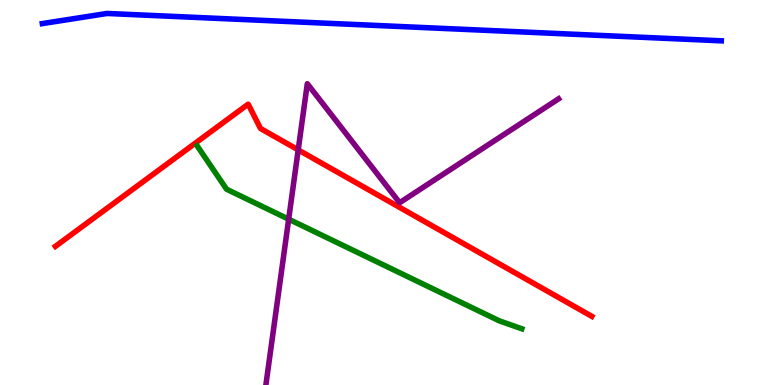[{'lines': ['blue', 'red'], 'intersections': []}, {'lines': ['green', 'red'], 'intersections': []}, {'lines': ['purple', 'red'], 'intersections': [{'x': 3.85, 'y': 6.11}]}, {'lines': ['blue', 'green'], 'intersections': []}, {'lines': ['blue', 'purple'], 'intersections': []}, {'lines': ['green', 'purple'], 'intersections': [{'x': 3.72, 'y': 4.31}]}]